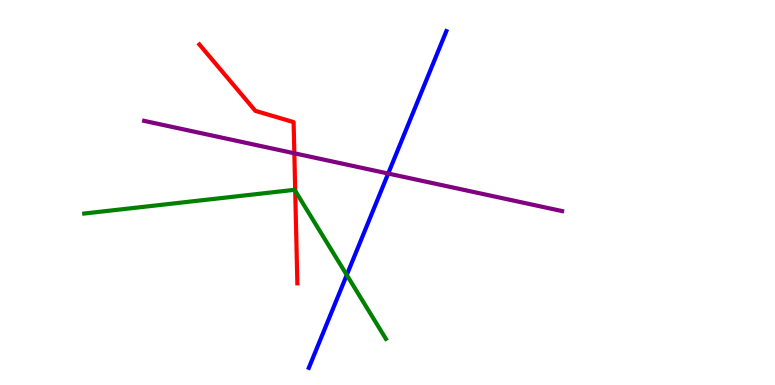[{'lines': ['blue', 'red'], 'intersections': []}, {'lines': ['green', 'red'], 'intersections': [{'x': 3.81, 'y': 5.04}]}, {'lines': ['purple', 'red'], 'intersections': [{'x': 3.8, 'y': 6.02}]}, {'lines': ['blue', 'green'], 'intersections': [{'x': 4.47, 'y': 2.86}]}, {'lines': ['blue', 'purple'], 'intersections': [{'x': 5.01, 'y': 5.49}]}, {'lines': ['green', 'purple'], 'intersections': []}]